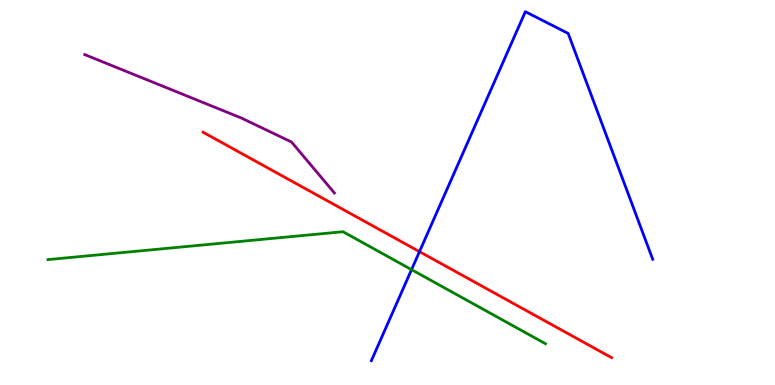[{'lines': ['blue', 'red'], 'intersections': [{'x': 5.41, 'y': 3.46}]}, {'lines': ['green', 'red'], 'intersections': []}, {'lines': ['purple', 'red'], 'intersections': []}, {'lines': ['blue', 'green'], 'intersections': [{'x': 5.31, 'y': 3.0}]}, {'lines': ['blue', 'purple'], 'intersections': []}, {'lines': ['green', 'purple'], 'intersections': []}]